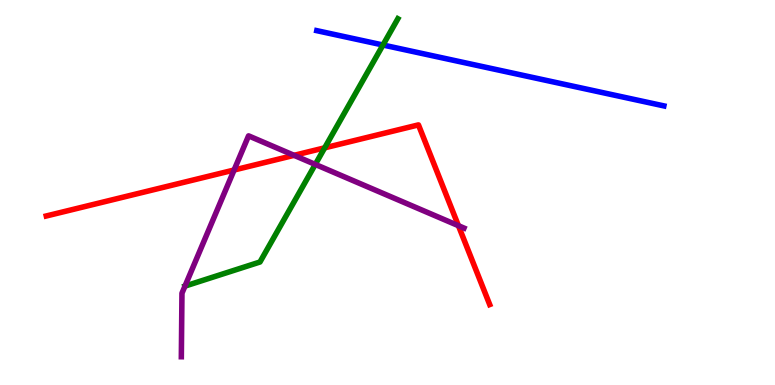[{'lines': ['blue', 'red'], 'intersections': []}, {'lines': ['green', 'red'], 'intersections': [{'x': 4.19, 'y': 6.16}]}, {'lines': ['purple', 'red'], 'intersections': [{'x': 3.02, 'y': 5.58}, {'x': 3.79, 'y': 5.97}, {'x': 5.92, 'y': 4.14}]}, {'lines': ['blue', 'green'], 'intersections': [{'x': 4.94, 'y': 8.83}]}, {'lines': ['blue', 'purple'], 'intersections': []}, {'lines': ['green', 'purple'], 'intersections': [{'x': 2.39, 'y': 2.57}, {'x': 4.07, 'y': 5.73}]}]